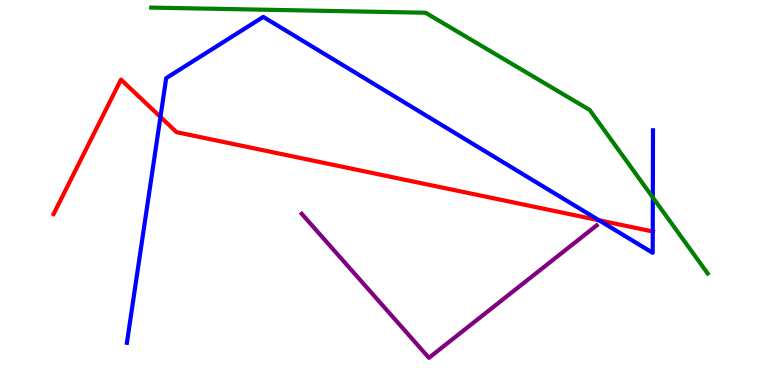[{'lines': ['blue', 'red'], 'intersections': [{'x': 2.07, 'y': 6.96}, {'x': 7.73, 'y': 4.28}, {'x': 8.42, 'y': 3.99}]}, {'lines': ['green', 'red'], 'intersections': []}, {'lines': ['purple', 'red'], 'intersections': []}, {'lines': ['blue', 'green'], 'intersections': [{'x': 8.42, 'y': 4.87}]}, {'lines': ['blue', 'purple'], 'intersections': []}, {'lines': ['green', 'purple'], 'intersections': []}]